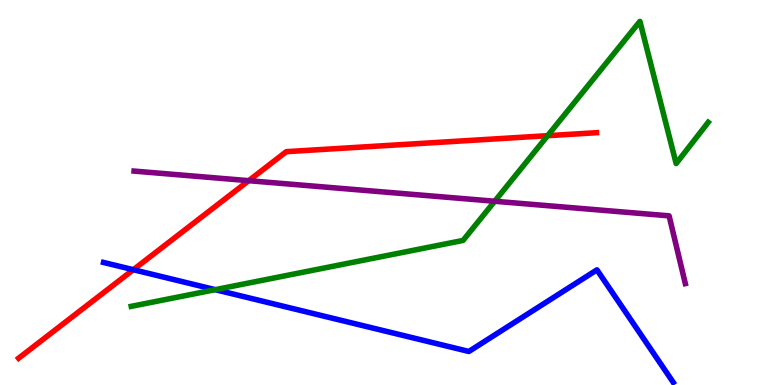[{'lines': ['blue', 'red'], 'intersections': [{'x': 1.72, 'y': 2.99}]}, {'lines': ['green', 'red'], 'intersections': [{'x': 7.07, 'y': 6.48}]}, {'lines': ['purple', 'red'], 'intersections': [{'x': 3.21, 'y': 5.31}]}, {'lines': ['blue', 'green'], 'intersections': [{'x': 2.78, 'y': 2.48}]}, {'lines': ['blue', 'purple'], 'intersections': []}, {'lines': ['green', 'purple'], 'intersections': [{'x': 6.38, 'y': 4.77}]}]